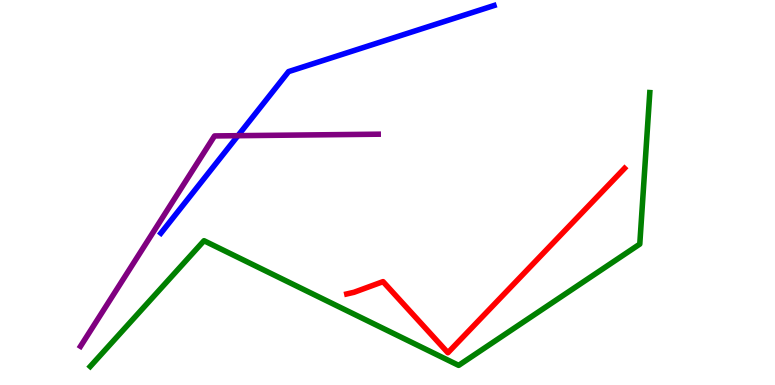[{'lines': ['blue', 'red'], 'intersections': []}, {'lines': ['green', 'red'], 'intersections': []}, {'lines': ['purple', 'red'], 'intersections': []}, {'lines': ['blue', 'green'], 'intersections': []}, {'lines': ['blue', 'purple'], 'intersections': [{'x': 3.07, 'y': 6.48}]}, {'lines': ['green', 'purple'], 'intersections': []}]